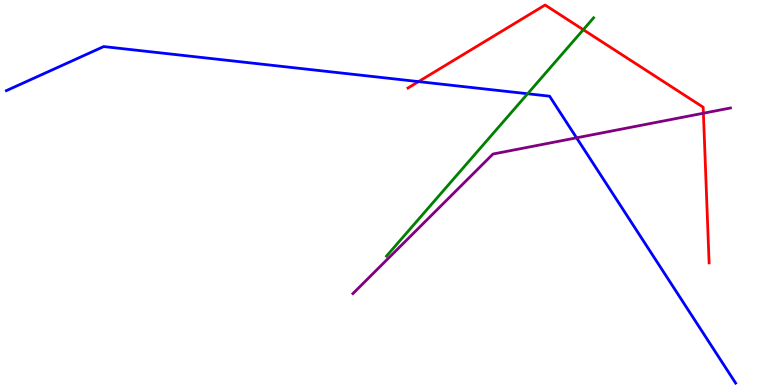[{'lines': ['blue', 'red'], 'intersections': [{'x': 5.4, 'y': 7.88}]}, {'lines': ['green', 'red'], 'intersections': [{'x': 7.53, 'y': 9.23}]}, {'lines': ['purple', 'red'], 'intersections': [{'x': 9.08, 'y': 7.06}]}, {'lines': ['blue', 'green'], 'intersections': [{'x': 6.81, 'y': 7.57}]}, {'lines': ['blue', 'purple'], 'intersections': [{'x': 7.44, 'y': 6.42}]}, {'lines': ['green', 'purple'], 'intersections': []}]